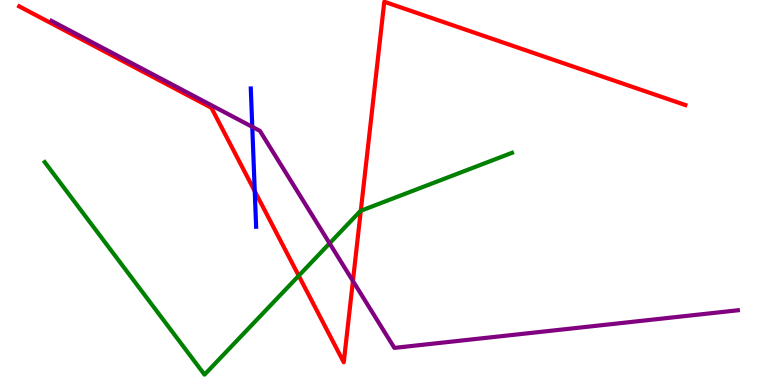[{'lines': ['blue', 'red'], 'intersections': [{'x': 3.29, 'y': 5.03}]}, {'lines': ['green', 'red'], 'intersections': [{'x': 3.85, 'y': 2.84}, {'x': 4.66, 'y': 4.53}]}, {'lines': ['purple', 'red'], 'intersections': [{'x': 4.55, 'y': 2.7}]}, {'lines': ['blue', 'green'], 'intersections': []}, {'lines': ['blue', 'purple'], 'intersections': [{'x': 3.26, 'y': 6.71}]}, {'lines': ['green', 'purple'], 'intersections': [{'x': 4.25, 'y': 3.68}]}]